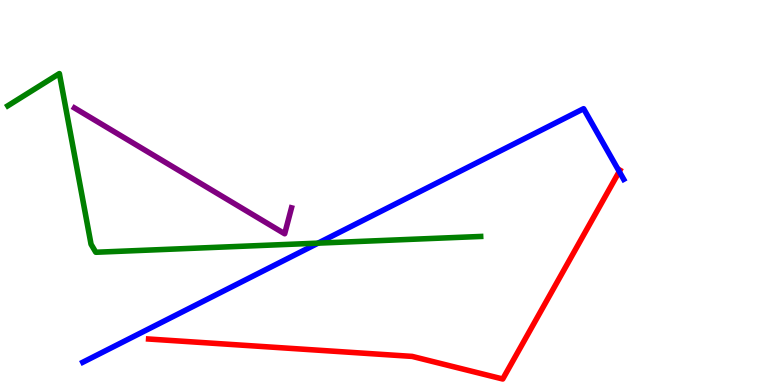[{'lines': ['blue', 'red'], 'intersections': [{'x': 7.99, 'y': 5.54}]}, {'lines': ['green', 'red'], 'intersections': []}, {'lines': ['purple', 'red'], 'intersections': []}, {'lines': ['blue', 'green'], 'intersections': [{'x': 4.1, 'y': 3.68}]}, {'lines': ['blue', 'purple'], 'intersections': []}, {'lines': ['green', 'purple'], 'intersections': []}]